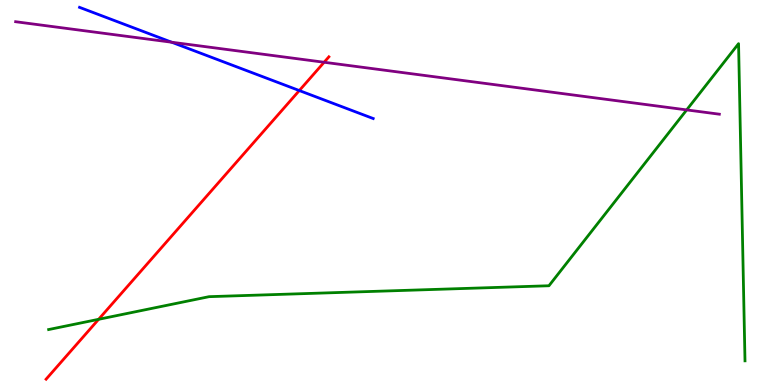[{'lines': ['blue', 'red'], 'intersections': [{'x': 3.86, 'y': 7.65}]}, {'lines': ['green', 'red'], 'intersections': [{'x': 1.27, 'y': 1.71}]}, {'lines': ['purple', 'red'], 'intersections': [{'x': 4.18, 'y': 8.38}]}, {'lines': ['blue', 'green'], 'intersections': []}, {'lines': ['blue', 'purple'], 'intersections': [{'x': 2.21, 'y': 8.9}]}, {'lines': ['green', 'purple'], 'intersections': [{'x': 8.86, 'y': 7.15}]}]